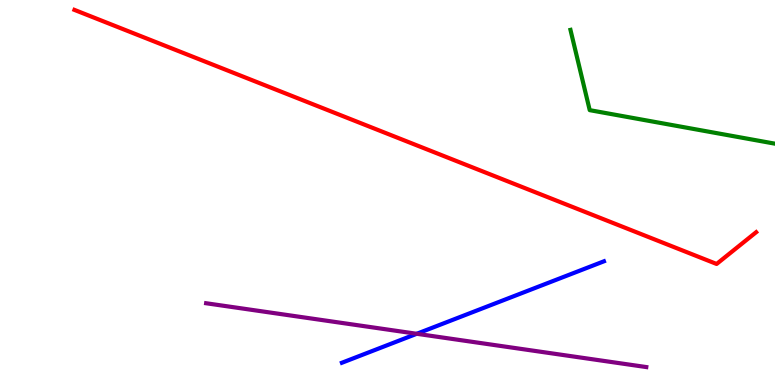[{'lines': ['blue', 'red'], 'intersections': []}, {'lines': ['green', 'red'], 'intersections': []}, {'lines': ['purple', 'red'], 'intersections': []}, {'lines': ['blue', 'green'], 'intersections': []}, {'lines': ['blue', 'purple'], 'intersections': [{'x': 5.38, 'y': 1.33}]}, {'lines': ['green', 'purple'], 'intersections': []}]